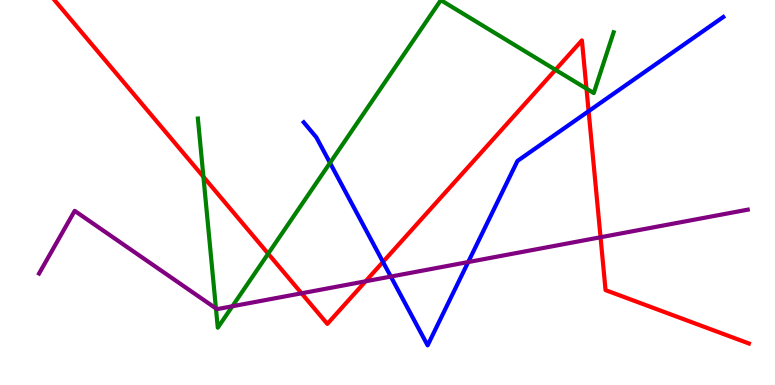[{'lines': ['blue', 'red'], 'intersections': [{'x': 4.94, 'y': 3.2}, {'x': 7.59, 'y': 7.11}]}, {'lines': ['green', 'red'], 'intersections': [{'x': 2.62, 'y': 5.41}, {'x': 3.46, 'y': 3.41}, {'x': 7.17, 'y': 8.19}, {'x': 7.57, 'y': 7.7}]}, {'lines': ['purple', 'red'], 'intersections': [{'x': 3.89, 'y': 2.38}, {'x': 4.72, 'y': 2.69}, {'x': 7.75, 'y': 3.84}]}, {'lines': ['blue', 'green'], 'intersections': [{'x': 4.26, 'y': 5.77}]}, {'lines': ['blue', 'purple'], 'intersections': [{'x': 5.04, 'y': 2.82}, {'x': 6.04, 'y': 3.19}]}, {'lines': ['green', 'purple'], 'intersections': [{'x': 2.79, 'y': 1.99}, {'x': 3.0, 'y': 2.05}]}]